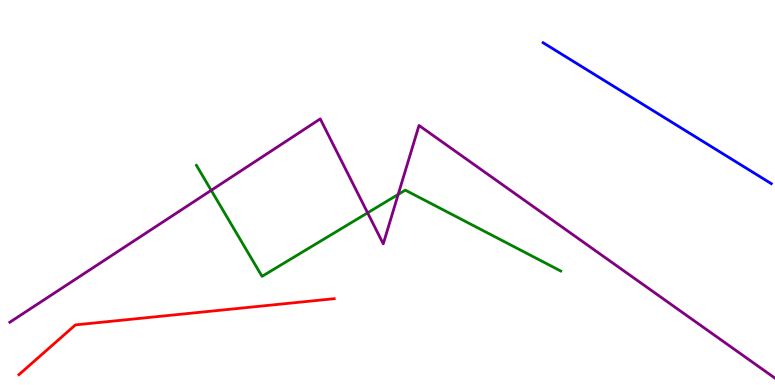[{'lines': ['blue', 'red'], 'intersections': []}, {'lines': ['green', 'red'], 'intersections': []}, {'lines': ['purple', 'red'], 'intersections': []}, {'lines': ['blue', 'green'], 'intersections': []}, {'lines': ['blue', 'purple'], 'intersections': []}, {'lines': ['green', 'purple'], 'intersections': [{'x': 2.73, 'y': 5.06}, {'x': 4.74, 'y': 4.47}, {'x': 5.14, 'y': 4.95}]}]